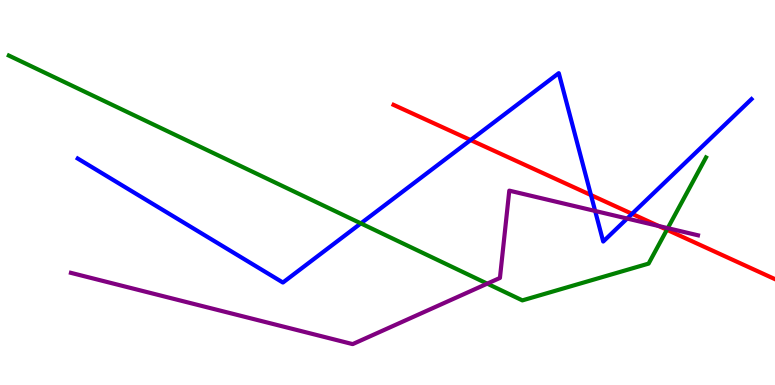[{'lines': ['blue', 'red'], 'intersections': [{'x': 6.07, 'y': 6.36}, {'x': 7.63, 'y': 4.93}, {'x': 8.16, 'y': 4.45}]}, {'lines': ['green', 'red'], 'intersections': [{'x': 8.61, 'y': 4.03}]}, {'lines': ['purple', 'red'], 'intersections': [{'x': 8.5, 'y': 4.13}]}, {'lines': ['blue', 'green'], 'intersections': [{'x': 4.66, 'y': 4.2}]}, {'lines': ['blue', 'purple'], 'intersections': [{'x': 7.68, 'y': 4.52}, {'x': 8.09, 'y': 4.32}]}, {'lines': ['green', 'purple'], 'intersections': [{'x': 6.29, 'y': 2.63}, {'x': 8.62, 'y': 4.07}]}]